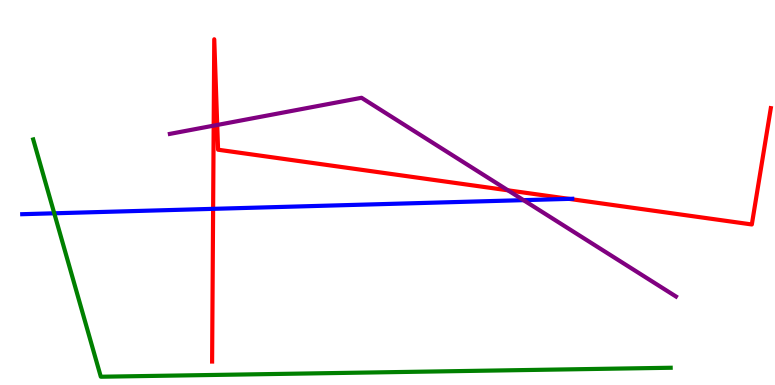[{'lines': ['blue', 'red'], 'intersections': [{'x': 2.75, 'y': 4.58}, {'x': 7.34, 'y': 4.83}]}, {'lines': ['green', 'red'], 'intersections': []}, {'lines': ['purple', 'red'], 'intersections': [{'x': 2.76, 'y': 6.74}, {'x': 2.8, 'y': 6.75}, {'x': 6.55, 'y': 5.06}]}, {'lines': ['blue', 'green'], 'intersections': [{'x': 0.7, 'y': 4.46}]}, {'lines': ['blue', 'purple'], 'intersections': [{'x': 6.76, 'y': 4.8}]}, {'lines': ['green', 'purple'], 'intersections': []}]